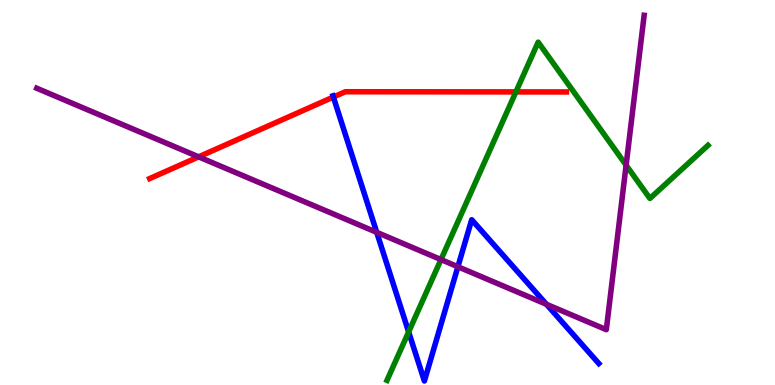[{'lines': ['blue', 'red'], 'intersections': [{'x': 4.3, 'y': 7.48}]}, {'lines': ['green', 'red'], 'intersections': [{'x': 6.66, 'y': 7.61}]}, {'lines': ['purple', 'red'], 'intersections': [{'x': 2.56, 'y': 5.93}]}, {'lines': ['blue', 'green'], 'intersections': [{'x': 5.27, 'y': 1.38}]}, {'lines': ['blue', 'purple'], 'intersections': [{'x': 4.86, 'y': 3.97}, {'x': 5.91, 'y': 3.07}, {'x': 7.05, 'y': 2.1}]}, {'lines': ['green', 'purple'], 'intersections': [{'x': 5.69, 'y': 3.26}, {'x': 8.08, 'y': 5.71}]}]